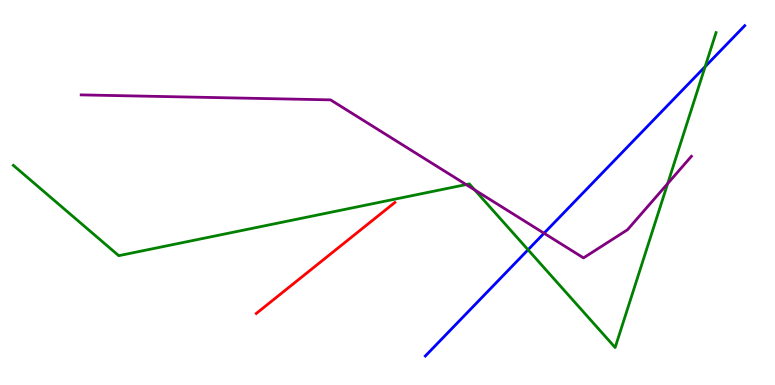[{'lines': ['blue', 'red'], 'intersections': []}, {'lines': ['green', 'red'], 'intersections': []}, {'lines': ['purple', 'red'], 'intersections': []}, {'lines': ['blue', 'green'], 'intersections': [{'x': 6.81, 'y': 3.51}, {'x': 9.1, 'y': 8.27}]}, {'lines': ['blue', 'purple'], 'intersections': [{'x': 7.02, 'y': 3.94}]}, {'lines': ['green', 'purple'], 'intersections': [{'x': 6.01, 'y': 5.21}, {'x': 6.13, 'y': 5.07}, {'x': 8.62, 'y': 5.23}]}]